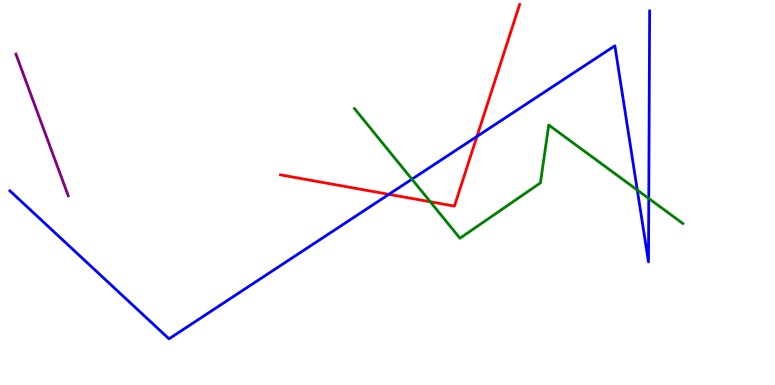[{'lines': ['blue', 'red'], 'intersections': [{'x': 5.02, 'y': 4.95}, {'x': 6.15, 'y': 6.46}]}, {'lines': ['green', 'red'], 'intersections': [{'x': 5.55, 'y': 4.76}]}, {'lines': ['purple', 'red'], 'intersections': []}, {'lines': ['blue', 'green'], 'intersections': [{'x': 5.32, 'y': 5.35}, {'x': 8.22, 'y': 5.06}, {'x': 8.37, 'y': 4.84}]}, {'lines': ['blue', 'purple'], 'intersections': []}, {'lines': ['green', 'purple'], 'intersections': []}]